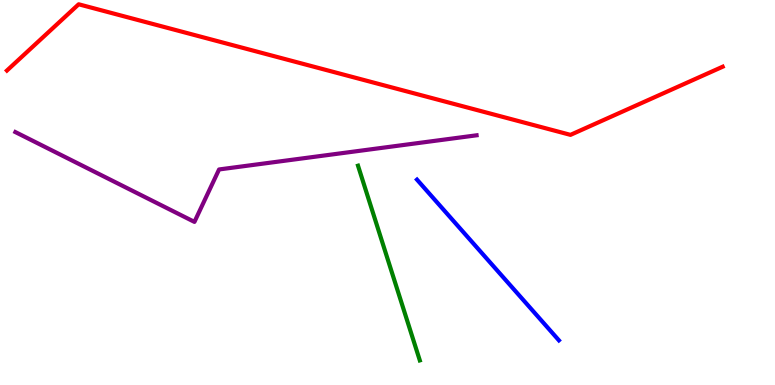[{'lines': ['blue', 'red'], 'intersections': []}, {'lines': ['green', 'red'], 'intersections': []}, {'lines': ['purple', 'red'], 'intersections': []}, {'lines': ['blue', 'green'], 'intersections': []}, {'lines': ['blue', 'purple'], 'intersections': []}, {'lines': ['green', 'purple'], 'intersections': []}]